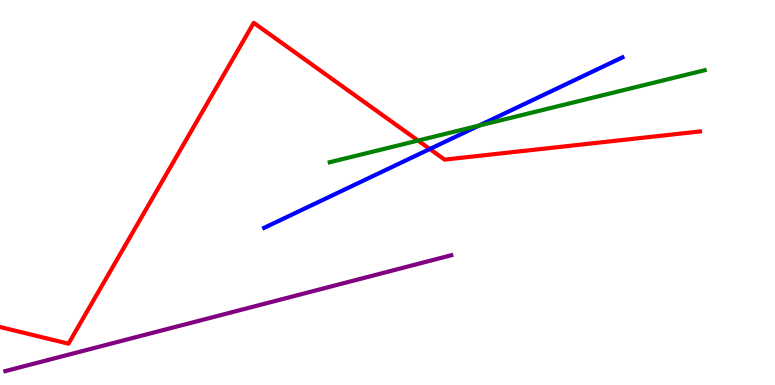[{'lines': ['blue', 'red'], 'intersections': [{'x': 5.55, 'y': 6.13}]}, {'lines': ['green', 'red'], 'intersections': [{'x': 5.39, 'y': 6.35}]}, {'lines': ['purple', 'red'], 'intersections': []}, {'lines': ['blue', 'green'], 'intersections': [{'x': 6.18, 'y': 6.74}]}, {'lines': ['blue', 'purple'], 'intersections': []}, {'lines': ['green', 'purple'], 'intersections': []}]